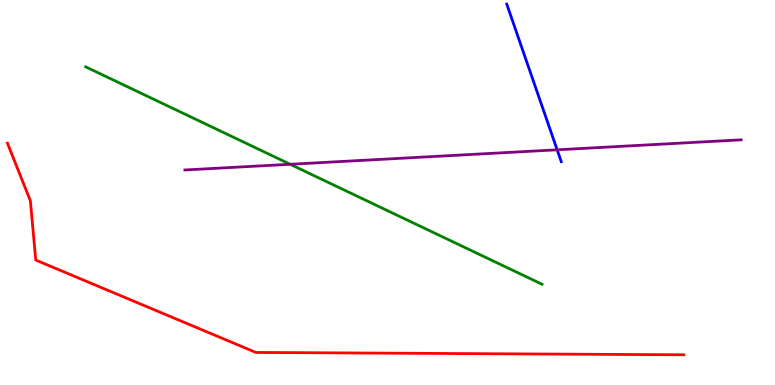[{'lines': ['blue', 'red'], 'intersections': []}, {'lines': ['green', 'red'], 'intersections': []}, {'lines': ['purple', 'red'], 'intersections': []}, {'lines': ['blue', 'green'], 'intersections': []}, {'lines': ['blue', 'purple'], 'intersections': [{'x': 7.19, 'y': 6.11}]}, {'lines': ['green', 'purple'], 'intersections': [{'x': 3.74, 'y': 5.73}]}]